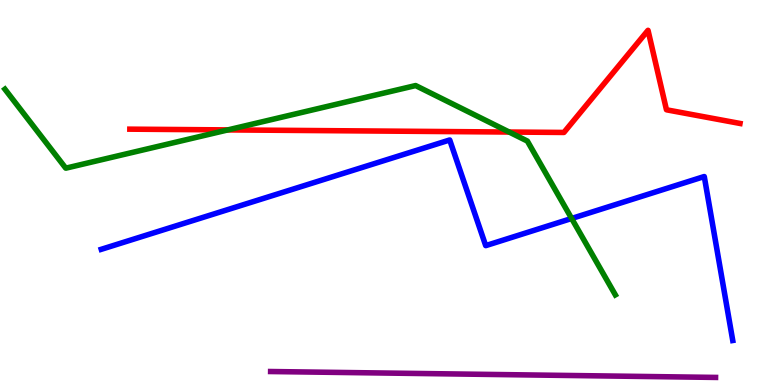[{'lines': ['blue', 'red'], 'intersections': []}, {'lines': ['green', 'red'], 'intersections': [{'x': 2.94, 'y': 6.63}, {'x': 6.57, 'y': 6.57}]}, {'lines': ['purple', 'red'], 'intersections': []}, {'lines': ['blue', 'green'], 'intersections': [{'x': 7.38, 'y': 4.33}]}, {'lines': ['blue', 'purple'], 'intersections': []}, {'lines': ['green', 'purple'], 'intersections': []}]